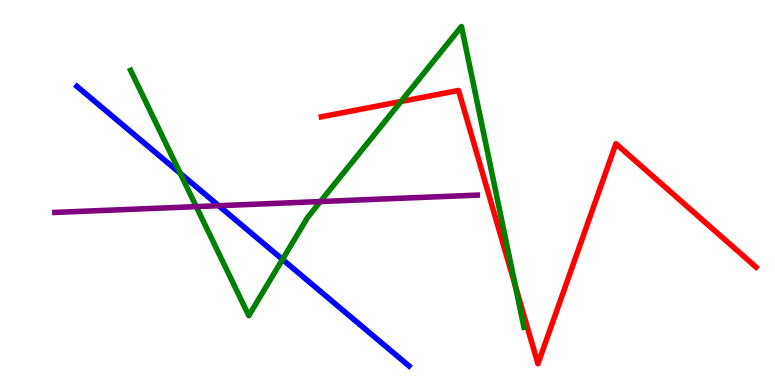[{'lines': ['blue', 'red'], 'intersections': []}, {'lines': ['green', 'red'], 'intersections': [{'x': 5.17, 'y': 7.36}, {'x': 6.65, 'y': 2.57}]}, {'lines': ['purple', 'red'], 'intersections': []}, {'lines': ['blue', 'green'], 'intersections': [{'x': 2.33, 'y': 5.5}, {'x': 3.64, 'y': 3.26}]}, {'lines': ['blue', 'purple'], 'intersections': [{'x': 2.82, 'y': 4.66}]}, {'lines': ['green', 'purple'], 'intersections': [{'x': 2.53, 'y': 4.63}, {'x': 4.13, 'y': 4.77}]}]